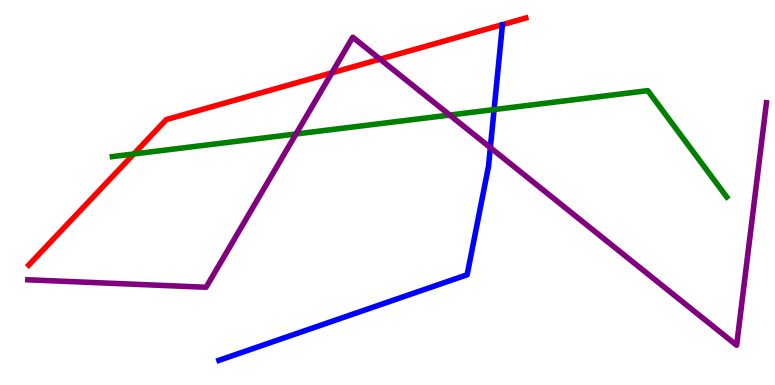[{'lines': ['blue', 'red'], 'intersections': []}, {'lines': ['green', 'red'], 'intersections': [{'x': 1.73, 'y': 6.0}]}, {'lines': ['purple', 'red'], 'intersections': [{'x': 4.28, 'y': 8.11}, {'x': 4.9, 'y': 8.46}]}, {'lines': ['blue', 'green'], 'intersections': [{'x': 6.38, 'y': 7.15}]}, {'lines': ['blue', 'purple'], 'intersections': [{'x': 6.33, 'y': 6.17}]}, {'lines': ['green', 'purple'], 'intersections': [{'x': 3.82, 'y': 6.52}, {'x': 5.8, 'y': 7.01}]}]